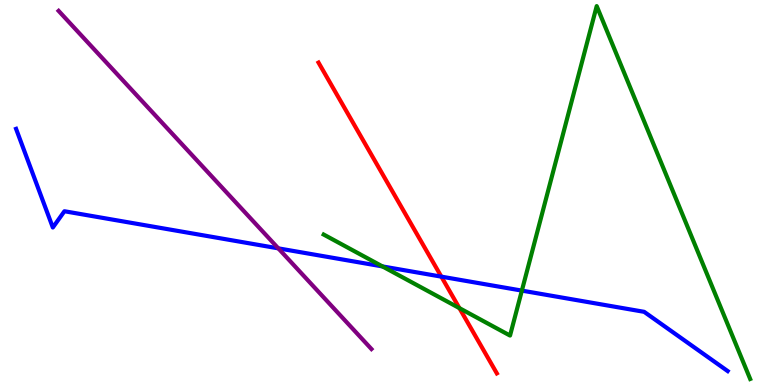[{'lines': ['blue', 'red'], 'intersections': [{'x': 5.69, 'y': 2.81}]}, {'lines': ['green', 'red'], 'intersections': [{'x': 5.93, 'y': 2.0}]}, {'lines': ['purple', 'red'], 'intersections': []}, {'lines': ['blue', 'green'], 'intersections': [{'x': 4.94, 'y': 3.08}, {'x': 6.73, 'y': 2.45}]}, {'lines': ['blue', 'purple'], 'intersections': [{'x': 3.59, 'y': 3.55}]}, {'lines': ['green', 'purple'], 'intersections': []}]